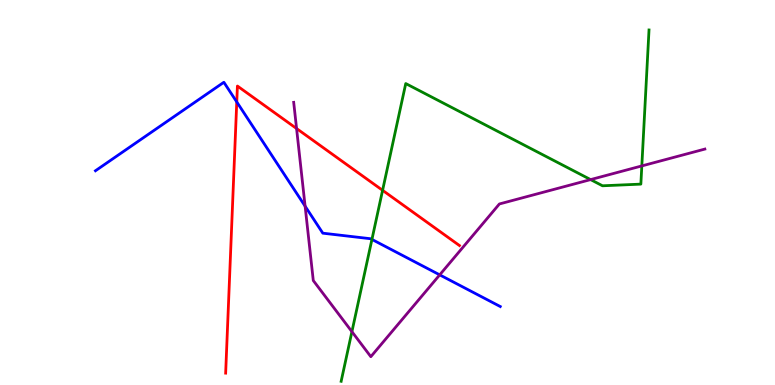[{'lines': ['blue', 'red'], 'intersections': [{'x': 3.05, 'y': 7.35}]}, {'lines': ['green', 'red'], 'intersections': [{'x': 4.94, 'y': 5.06}]}, {'lines': ['purple', 'red'], 'intersections': [{'x': 3.83, 'y': 6.66}]}, {'lines': ['blue', 'green'], 'intersections': [{'x': 4.8, 'y': 3.78}]}, {'lines': ['blue', 'purple'], 'intersections': [{'x': 3.94, 'y': 4.64}, {'x': 5.67, 'y': 2.86}]}, {'lines': ['green', 'purple'], 'intersections': [{'x': 4.54, 'y': 1.39}, {'x': 7.62, 'y': 5.34}, {'x': 8.28, 'y': 5.69}]}]